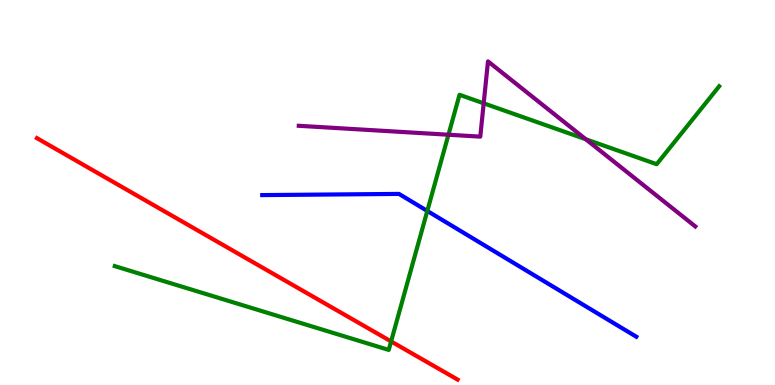[{'lines': ['blue', 'red'], 'intersections': []}, {'lines': ['green', 'red'], 'intersections': [{'x': 5.05, 'y': 1.13}]}, {'lines': ['purple', 'red'], 'intersections': []}, {'lines': ['blue', 'green'], 'intersections': [{'x': 5.51, 'y': 4.52}]}, {'lines': ['blue', 'purple'], 'intersections': []}, {'lines': ['green', 'purple'], 'intersections': [{'x': 5.79, 'y': 6.5}, {'x': 6.24, 'y': 7.32}, {'x': 7.56, 'y': 6.38}]}]